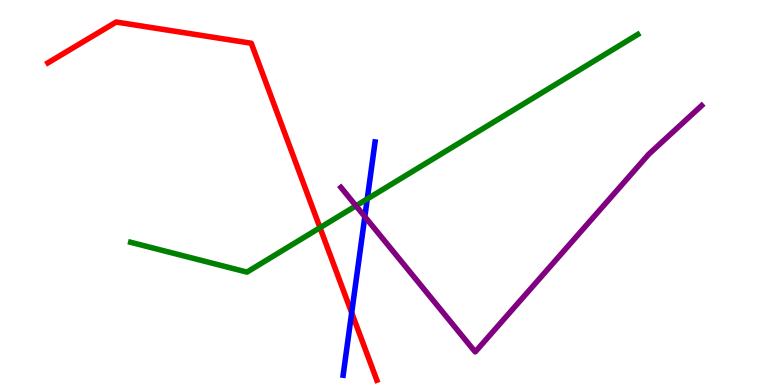[{'lines': ['blue', 'red'], 'intersections': [{'x': 4.54, 'y': 1.88}]}, {'lines': ['green', 'red'], 'intersections': [{'x': 4.13, 'y': 4.09}]}, {'lines': ['purple', 'red'], 'intersections': []}, {'lines': ['blue', 'green'], 'intersections': [{'x': 4.74, 'y': 4.83}]}, {'lines': ['blue', 'purple'], 'intersections': [{'x': 4.71, 'y': 4.37}]}, {'lines': ['green', 'purple'], 'intersections': [{'x': 4.59, 'y': 4.65}]}]